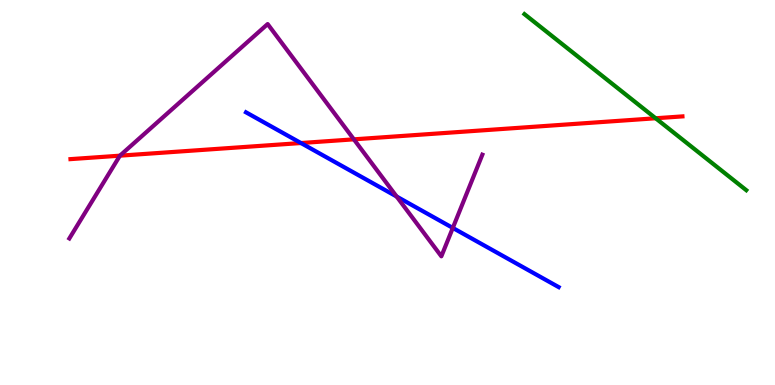[{'lines': ['blue', 'red'], 'intersections': [{'x': 3.88, 'y': 6.28}]}, {'lines': ['green', 'red'], 'intersections': [{'x': 8.46, 'y': 6.93}]}, {'lines': ['purple', 'red'], 'intersections': [{'x': 1.55, 'y': 5.96}, {'x': 4.57, 'y': 6.38}]}, {'lines': ['blue', 'green'], 'intersections': []}, {'lines': ['blue', 'purple'], 'intersections': [{'x': 5.12, 'y': 4.9}, {'x': 5.84, 'y': 4.08}]}, {'lines': ['green', 'purple'], 'intersections': []}]